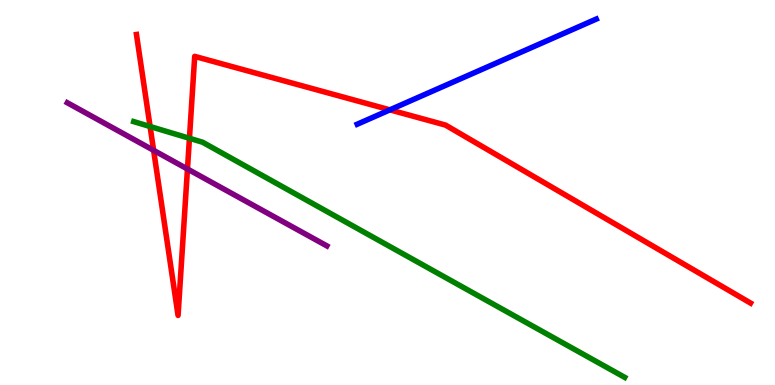[{'lines': ['blue', 'red'], 'intersections': [{'x': 5.03, 'y': 7.15}]}, {'lines': ['green', 'red'], 'intersections': [{'x': 1.94, 'y': 6.71}, {'x': 2.44, 'y': 6.41}]}, {'lines': ['purple', 'red'], 'intersections': [{'x': 1.98, 'y': 6.1}, {'x': 2.42, 'y': 5.61}]}, {'lines': ['blue', 'green'], 'intersections': []}, {'lines': ['blue', 'purple'], 'intersections': []}, {'lines': ['green', 'purple'], 'intersections': []}]